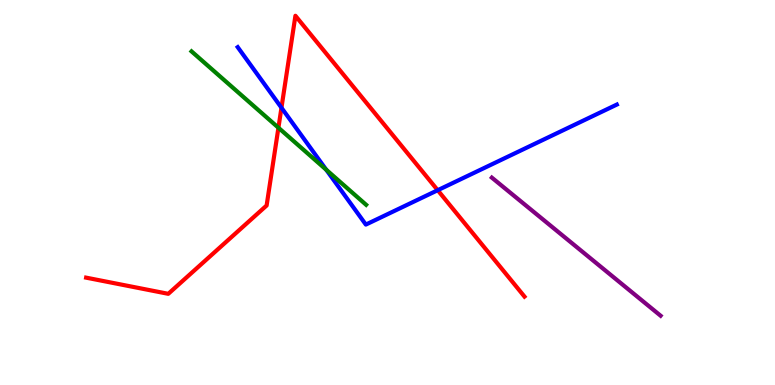[{'lines': ['blue', 'red'], 'intersections': [{'x': 3.63, 'y': 7.2}, {'x': 5.65, 'y': 5.06}]}, {'lines': ['green', 'red'], 'intersections': [{'x': 3.59, 'y': 6.68}]}, {'lines': ['purple', 'red'], 'intersections': []}, {'lines': ['blue', 'green'], 'intersections': [{'x': 4.21, 'y': 5.59}]}, {'lines': ['blue', 'purple'], 'intersections': []}, {'lines': ['green', 'purple'], 'intersections': []}]